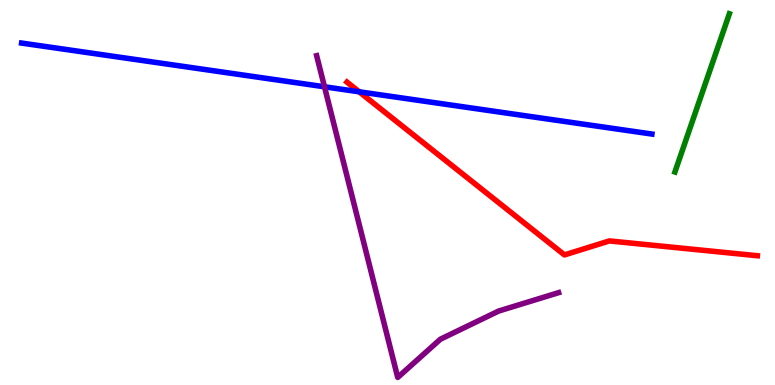[{'lines': ['blue', 'red'], 'intersections': [{'x': 4.63, 'y': 7.62}]}, {'lines': ['green', 'red'], 'intersections': []}, {'lines': ['purple', 'red'], 'intersections': []}, {'lines': ['blue', 'green'], 'intersections': []}, {'lines': ['blue', 'purple'], 'intersections': [{'x': 4.19, 'y': 7.75}]}, {'lines': ['green', 'purple'], 'intersections': []}]